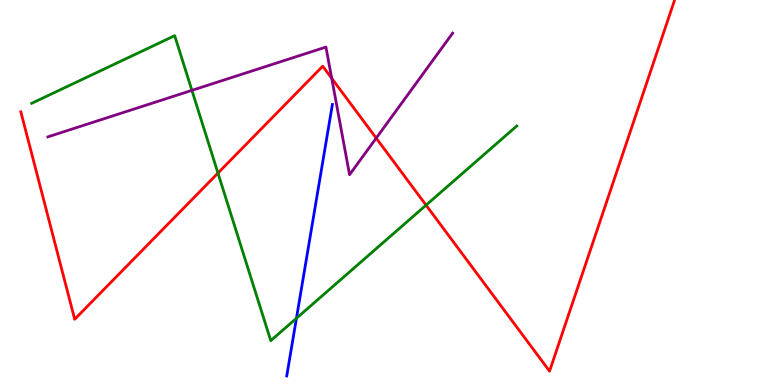[{'lines': ['blue', 'red'], 'intersections': []}, {'lines': ['green', 'red'], 'intersections': [{'x': 2.81, 'y': 5.5}, {'x': 5.5, 'y': 4.67}]}, {'lines': ['purple', 'red'], 'intersections': [{'x': 4.28, 'y': 7.97}, {'x': 4.85, 'y': 6.41}]}, {'lines': ['blue', 'green'], 'intersections': [{'x': 3.83, 'y': 1.73}]}, {'lines': ['blue', 'purple'], 'intersections': []}, {'lines': ['green', 'purple'], 'intersections': [{'x': 2.48, 'y': 7.65}]}]